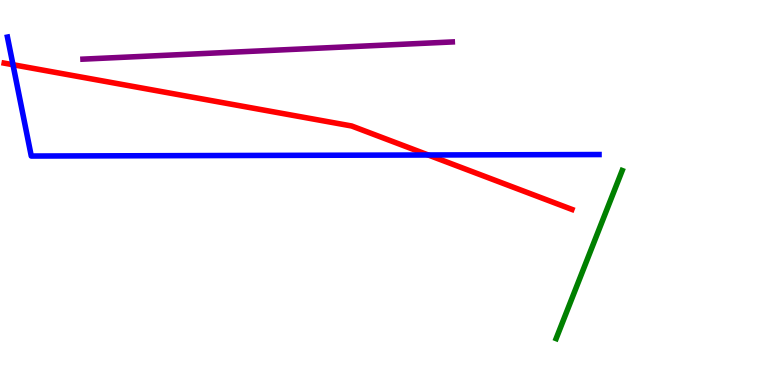[{'lines': ['blue', 'red'], 'intersections': [{'x': 0.168, 'y': 8.32}, {'x': 5.53, 'y': 5.97}]}, {'lines': ['green', 'red'], 'intersections': []}, {'lines': ['purple', 'red'], 'intersections': []}, {'lines': ['blue', 'green'], 'intersections': []}, {'lines': ['blue', 'purple'], 'intersections': []}, {'lines': ['green', 'purple'], 'intersections': []}]